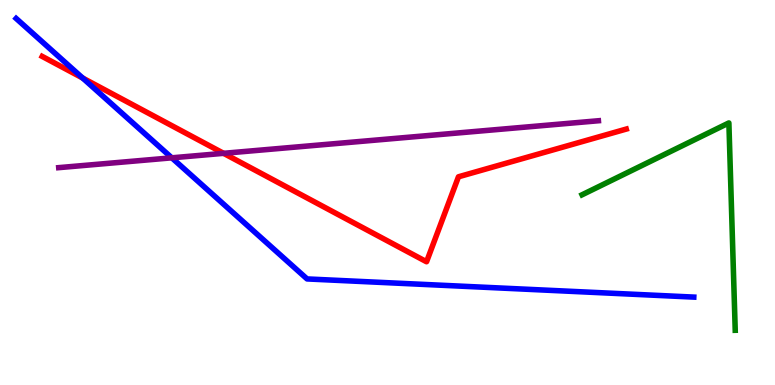[{'lines': ['blue', 'red'], 'intersections': [{'x': 1.07, 'y': 7.97}]}, {'lines': ['green', 'red'], 'intersections': []}, {'lines': ['purple', 'red'], 'intersections': [{'x': 2.88, 'y': 6.02}]}, {'lines': ['blue', 'green'], 'intersections': []}, {'lines': ['blue', 'purple'], 'intersections': [{'x': 2.22, 'y': 5.9}]}, {'lines': ['green', 'purple'], 'intersections': []}]